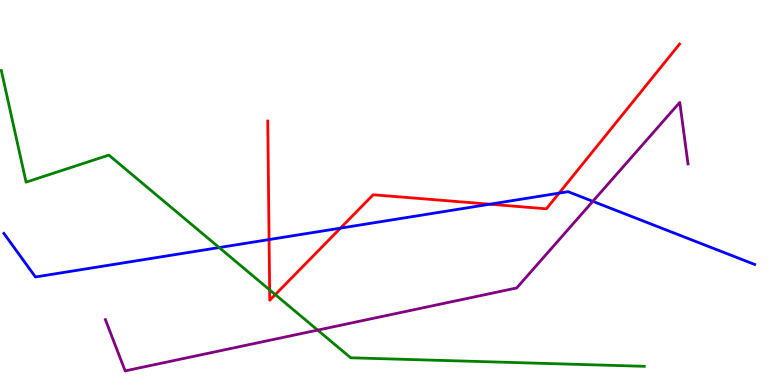[{'lines': ['blue', 'red'], 'intersections': [{'x': 3.47, 'y': 3.78}, {'x': 4.39, 'y': 4.07}, {'x': 6.32, 'y': 4.7}, {'x': 7.21, 'y': 4.98}]}, {'lines': ['green', 'red'], 'intersections': [{'x': 3.48, 'y': 2.47}, {'x': 3.55, 'y': 2.35}]}, {'lines': ['purple', 'red'], 'intersections': []}, {'lines': ['blue', 'green'], 'intersections': [{'x': 2.83, 'y': 3.57}]}, {'lines': ['blue', 'purple'], 'intersections': [{'x': 7.65, 'y': 4.77}]}, {'lines': ['green', 'purple'], 'intersections': [{'x': 4.1, 'y': 1.43}]}]